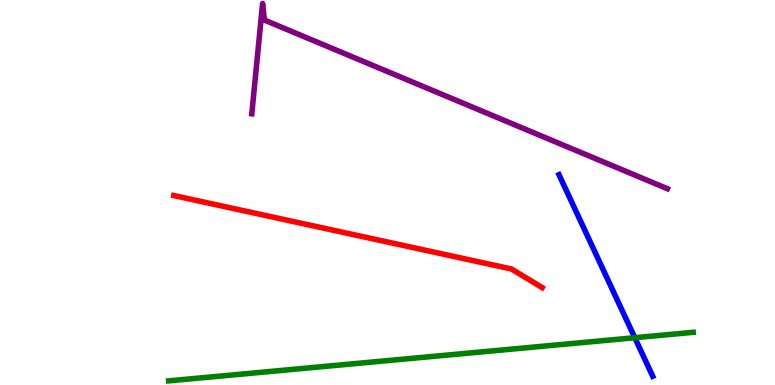[{'lines': ['blue', 'red'], 'intersections': []}, {'lines': ['green', 'red'], 'intersections': []}, {'lines': ['purple', 'red'], 'intersections': []}, {'lines': ['blue', 'green'], 'intersections': [{'x': 8.19, 'y': 1.23}]}, {'lines': ['blue', 'purple'], 'intersections': []}, {'lines': ['green', 'purple'], 'intersections': []}]